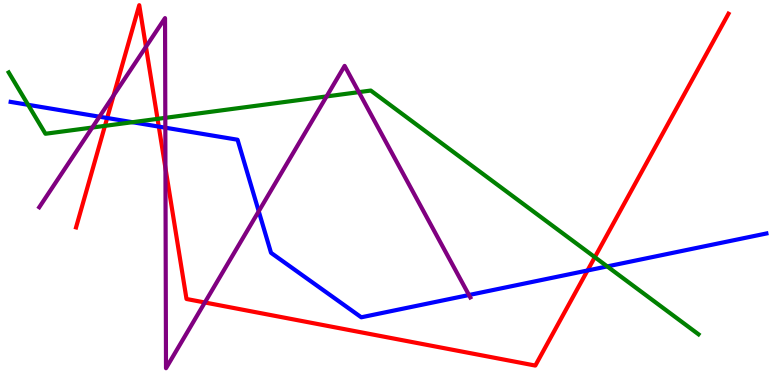[{'lines': ['blue', 'red'], 'intersections': [{'x': 1.38, 'y': 6.94}, {'x': 2.05, 'y': 6.71}, {'x': 7.58, 'y': 2.97}]}, {'lines': ['green', 'red'], 'intersections': [{'x': 1.35, 'y': 6.73}, {'x': 2.03, 'y': 6.91}, {'x': 7.68, 'y': 3.32}]}, {'lines': ['purple', 'red'], 'intersections': [{'x': 1.47, 'y': 7.52}, {'x': 1.88, 'y': 8.78}, {'x': 2.13, 'y': 5.64}, {'x': 2.64, 'y': 2.14}]}, {'lines': ['blue', 'green'], 'intersections': [{'x': 0.363, 'y': 7.28}, {'x': 1.71, 'y': 6.83}, {'x': 7.84, 'y': 3.08}]}, {'lines': ['blue', 'purple'], 'intersections': [{'x': 1.28, 'y': 6.97}, {'x': 2.13, 'y': 6.68}, {'x': 3.34, 'y': 4.51}, {'x': 6.05, 'y': 2.34}]}, {'lines': ['green', 'purple'], 'intersections': [{'x': 1.19, 'y': 6.69}, {'x': 2.13, 'y': 6.94}, {'x': 4.21, 'y': 7.5}, {'x': 4.63, 'y': 7.61}]}]